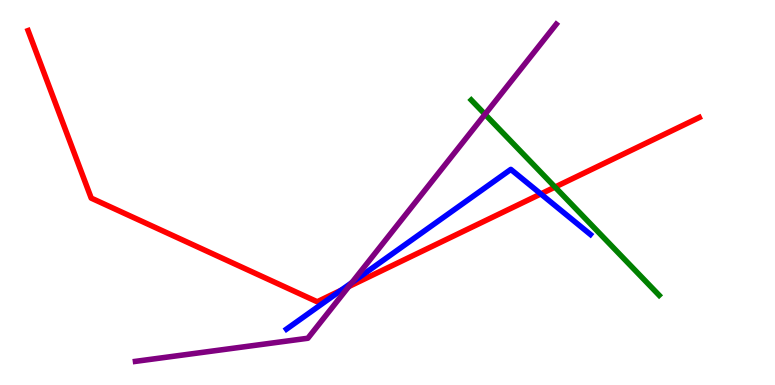[{'lines': ['blue', 'red'], 'intersections': [{'x': 4.4, 'y': 2.46}, {'x': 6.98, 'y': 4.96}]}, {'lines': ['green', 'red'], 'intersections': [{'x': 7.16, 'y': 5.14}]}, {'lines': ['purple', 'red'], 'intersections': [{'x': 4.5, 'y': 2.56}]}, {'lines': ['blue', 'green'], 'intersections': []}, {'lines': ['blue', 'purple'], 'intersections': [{'x': 4.54, 'y': 2.66}]}, {'lines': ['green', 'purple'], 'intersections': [{'x': 6.26, 'y': 7.03}]}]